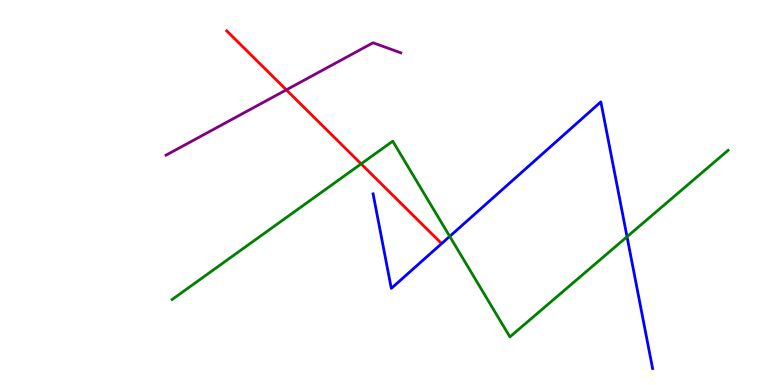[{'lines': ['blue', 'red'], 'intersections': []}, {'lines': ['green', 'red'], 'intersections': [{'x': 4.66, 'y': 5.74}]}, {'lines': ['purple', 'red'], 'intersections': [{'x': 3.69, 'y': 7.67}]}, {'lines': ['blue', 'green'], 'intersections': [{'x': 5.8, 'y': 3.86}, {'x': 8.09, 'y': 3.85}]}, {'lines': ['blue', 'purple'], 'intersections': []}, {'lines': ['green', 'purple'], 'intersections': []}]